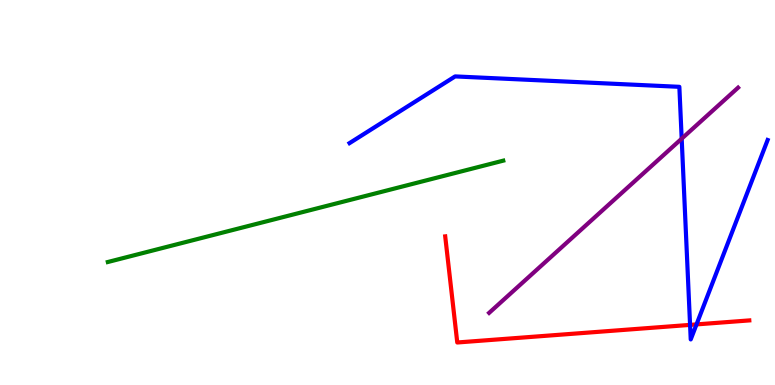[{'lines': ['blue', 'red'], 'intersections': [{'x': 8.9, 'y': 1.56}, {'x': 8.99, 'y': 1.57}]}, {'lines': ['green', 'red'], 'intersections': []}, {'lines': ['purple', 'red'], 'intersections': []}, {'lines': ['blue', 'green'], 'intersections': []}, {'lines': ['blue', 'purple'], 'intersections': [{'x': 8.8, 'y': 6.4}]}, {'lines': ['green', 'purple'], 'intersections': []}]